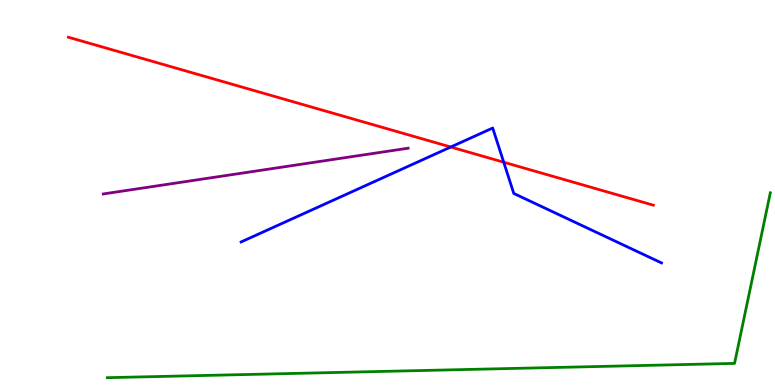[{'lines': ['blue', 'red'], 'intersections': [{'x': 5.82, 'y': 6.18}, {'x': 6.5, 'y': 5.79}]}, {'lines': ['green', 'red'], 'intersections': []}, {'lines': ['purple', 'red'], 'intersections': []}, {'lines': ['blue', 'green'], 'intersections': []}, {'lines': ['blue', 'purple'], 'intersections': []}, {'lines': ['green', 'purple'], 'intersections': []}]